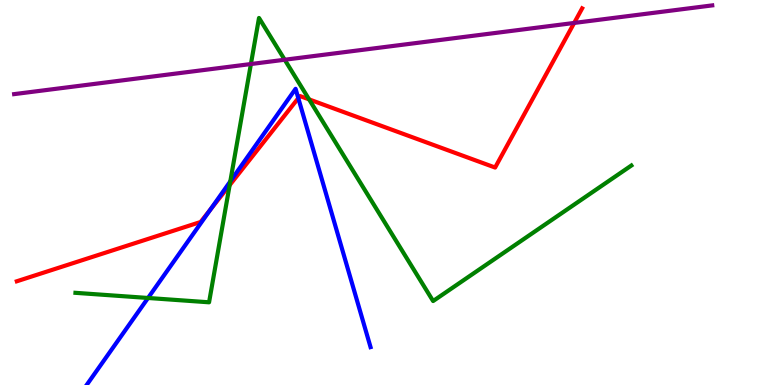[{'lines': ['blue', 'red'], 'intersections': [{'x': 2.72, 'y': 4.56}, {'x': 3.85, 'y': 7.45}]}, {'lines': ['green', 'red'], 'intersections': [{'x': 2.96, 'y': 5.19}, {'x': 3.99, 'y': 7.42}]}, {'lines': ['purple', 'red'], 'intersections': [{'x': 7.41, 'y': 9.4}]}, {'lines': ['blue', 'green'], 'intersections': [{'x': 1.91, 'y': 2.26}, {'x': 2.97, 'y': 5.29}]}, {'lines': ['blue', 'purple'], 'intersections': []}, {'lines': ['green', 'purple'], 'intersections': [{'x': 3.24, 'y': 8.34}, {'x': 3.67, 'y': 8.45}]}]